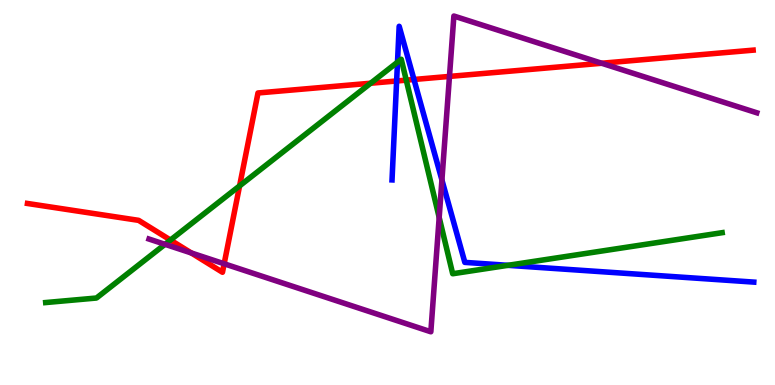[{'lines': ['blue', 'red'], 'intersections': [{'x': 5.12, 'y': 7.9}, {'x': 5.34, 'y': 7.94}]}, {'lines': ['green', 'red'], 'intersections': [{'x': 2.2, 'y': 3.76}, {'x': 3.09, 'y': 5.17}, {'x': 4.78, 'y': 7.84}, {'x': 5.24, 'y': 7.92}]}, {'lines': ['purple', 'red'], 'intersections': [{'x': 2.47, 'y': 3.43}, {'x': 2.89, 'y': 3.15}, {'x': 5.8, 'y': 8.02}, {'x': 7.76, 'y': 8.36}]}, {'lines': ['blue', 'green'], 'intersections': [{'x': 5.13, 'y': 8.38}, {'x': 6.55, 'y': 3.11}]}, {'lines': ['blue', 'purple'], 'intersections': [{'x': 5.7, 'y': 5.33}]}, {'lines': ['green', 'purple'], 'intersections': [{'x': 2.13, 'y': 3.65}, {'x': 5.67, 'y': 4.35}]}]